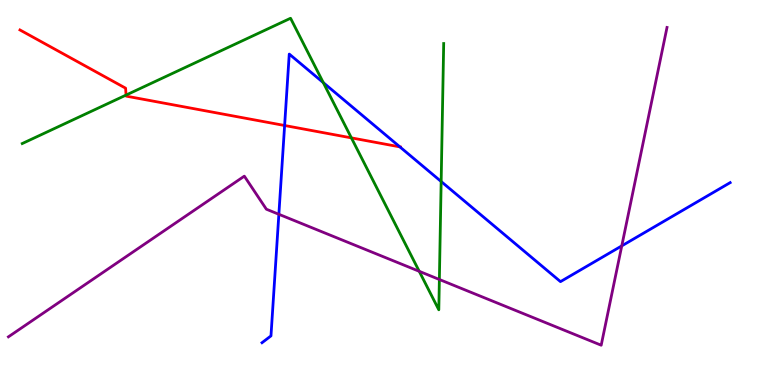[{'lines': ['blue', 'red'], 'intersections': [{'x': 3.67, 'y': 6.74}, {'x': 5.16, 'y': 6.19}]}, {'lines': ['green', 'red'], 'intersections': [{'x': 1.63, 'y': 7.53}, {'x': 4.53, 'y': 6.42}]}, {'lines': ['purple', 'red'], 'intersections': []}, {'lines': ['blue', 'green'], 'intersections': [{'x': 4.17, 'y': 7.85}, {'x': 5.69, 'y': 5.29}]}, {'lines': ['blue', 'purple'], 'intersections': [{'x': 3.6, 'y': 4.43}, {'x': 8.02, 'y': 3.61}]}, {'lines': ['green', 'purple'], 'intersections': [{'x': 5.41, 'y': 2.95}, {'x': 5.67, 'y': 2.74}]}]